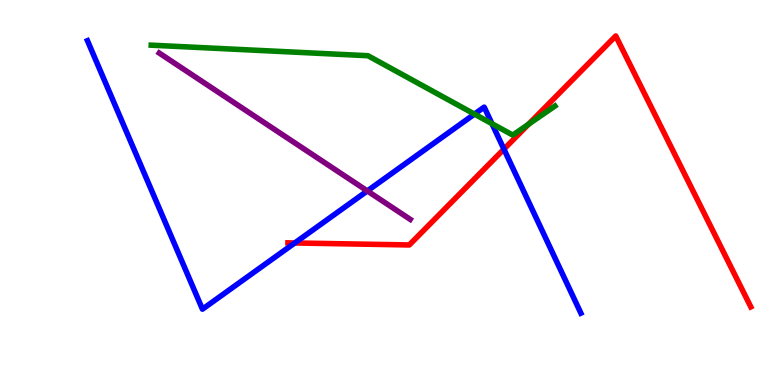[{'lines': ['blue', 'red'], 'intersections': [{'x': 3.8, 'y': 3.69}, {'x': 6.5, 'y': 6.13}]}, {'lines': ['green', 'red'], 'intersections': [{'x': 6.82, 'y': 6.77}]}, {'lines': ['purple', 'red'], 'intersections': []}, {'lines': ['blue', 'green'], 'intersections': [{'x': 6.12, 'y': 7.04}, {'x': 6.35, 'y': 6.79}]}, {'lines': ['blue', 'purple'], 'intersections': [{'x': 4.74, 'y': 5.04}]}, {'lines': ['green', 'purple'], 'intersections': []}]